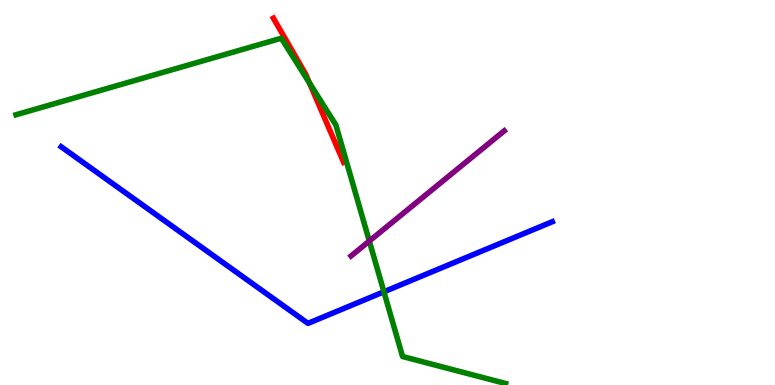[{'lines': ['blue', 'red'], 'intersections': []}, {'lines': ['green', 'red'], 'intersections': [{'x': 3.99, 'y': 7.84}]}, {'lines': ['purple', 'red'], 'intersections': []}, {'lines': ['blue', 'green'], 'intersections': [{'x': 4.95, 'y': 2.42}]}, {'lines': ['blue', 'purple'], 'intersections': []}, {'lines': ['green', 'purple'], 'intersections': [{'x': 4.77, 'y': 3.74}]}]